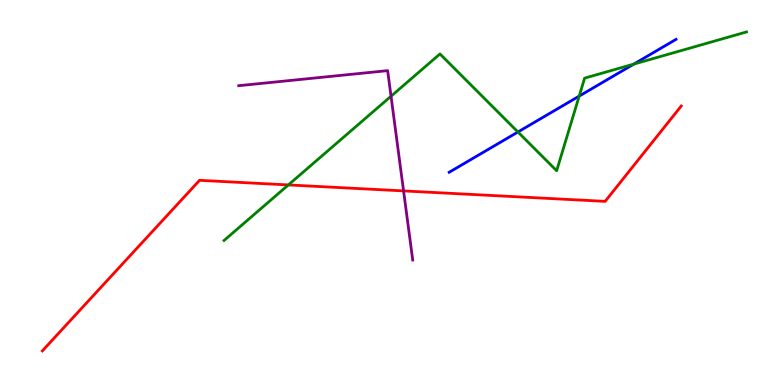[{'lines': ['blue', 'red'], 'intersections': []}, {'lines': ['green', 'red'], 'intersections': [{'x': 3.72, 'y': 5.2}]}, {'lines': ['purple', 'red'], 'intersections': [{'x': 5.21, 'y': 5.04}]}, {'lines': ['blue', 'green'], 'intersections': [{'x': 6.68, 'y': 6.57}, {'x': 7.47, 'y': 7.5}, {'x': 8.18, 'y': 8.34}]}, {'lines': ['blue', 'purple'], 'intersections': []}, {'lines': ['green', 'purple'], 'intersections': [{'x': 5.05, 'y': 7.5}]}]